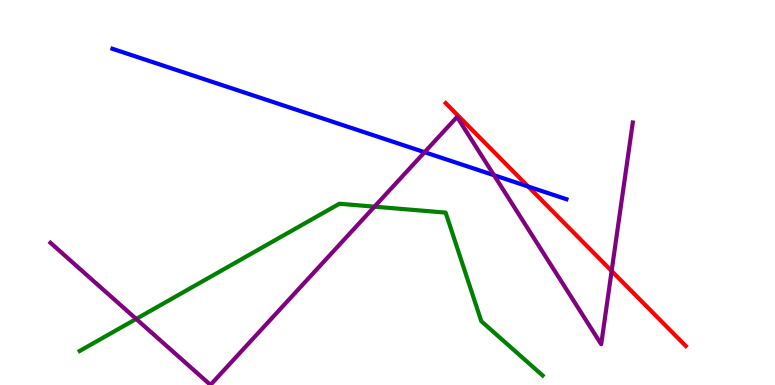[{'lines': ['blue', 'red'], 'intersections': [{'x': 6.81, 'y': 5.16}]}, {'lines': ['green', 'red'], 'intersections': []}, {'lines': ['purple', 'red'], 'intersections': [{'x': 7.89, 'y': 2.96}]}, {'lines': ['blue', 'green'], 'intersections': []}, {'lines': ['blue', 'purple'], 'intersections': [{'x': 5.48, 'y': 6.05}, {'x': 6.37, 'y': 5.45}]}, {'lines': ['green', 'purple'], 'intersections': [{'x': 1.76, 'y': 1.72}, {'x': 4.83, 'y': 4.63}]}]